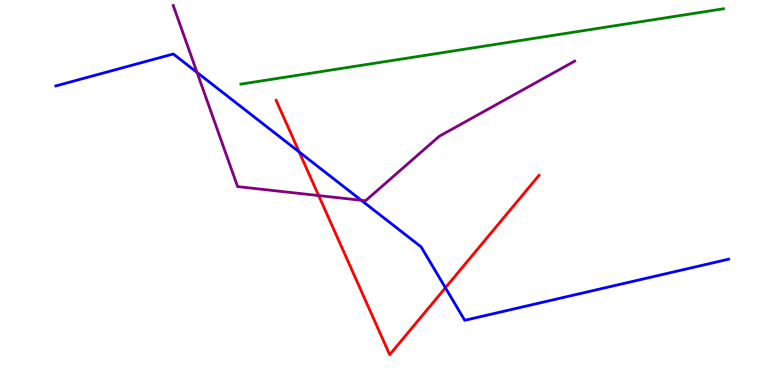[{'lines': ['blue', 'red'], 'intersections': [{'x': 3.86, 'y': 6.05}, {'x': 5.75, 'y': 2.53}]}, {'lines': ['green', 'red'], 'intersections': []}, {'lines': ['purple', 'red'], 'intersections': [{'x': 4.11, 'y': 4.92}]}, {'lines': ['blue', 'green'], 'intersections': []}, {'lines': ['blue', 'purple'], 'intersections': [{'x': 2.54, 'y': 8.12}, {'x': 4.66, 'y': 4.8}]}, {'lines': ['green', 'purple'], 'intersections': []}]